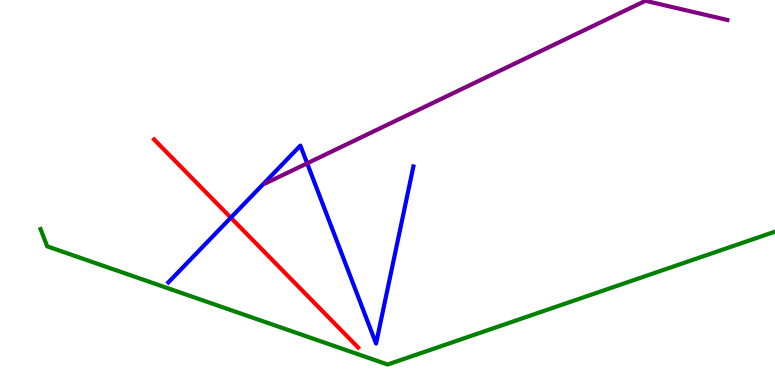[{'lines': ['blue', 'red'], 'intersections': [{'x': 2.98, 'y': 4.35}]}, {'lines': ['green', 'red'], 'intersections': []}, {'lines': ['purple', 'red'], 'intersections': []}, {'lines': ['blue', 'green'], 'intersections': []}, {'lines': ['blue', 'purple'], 'intersections': [{'x': 3.96, 'y': 5.76}]}, {'lines': ['green', 'purple'], 'intersections': []}]